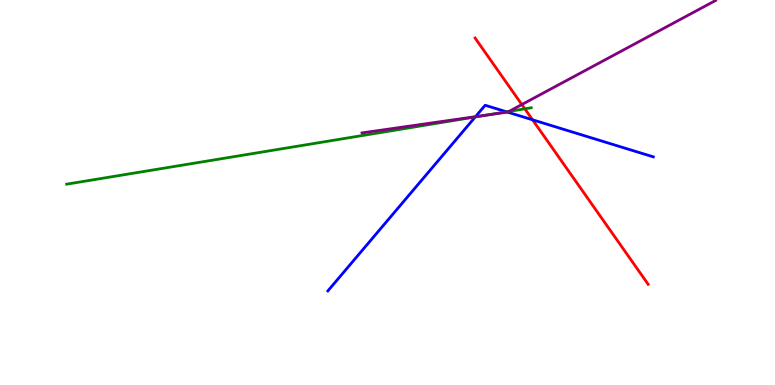[{'lines': ['blue', 'red'], 'intersections': [{'x': 6.87, 'y': 6.89}]}, {'lines': ['green', 'red'], 'intersections': [{'x': 6.77, 'y': 7.17}]}, {'lines': ['purple', 'red'], 'intersections': [{'x': 6.73, 'y': 7.28}]}, {'lines': ['blue', 'green'], 'intersections': [{'x': 6.13, 'y': 6.96}, {'x': 6.54, 'y': 7.1}]}, {'lines': ['blue', 'purple'], 'intersections': [{'x': 6.14, 'y': 6.97}, {'x': 6.55, 'y': 7.09}]}, {'lines': ['green', 'purple'], 'intersections': [{'x': 6.3, 'y': 7.02}, {'x': 6.57, 'y': 7.11}]}]